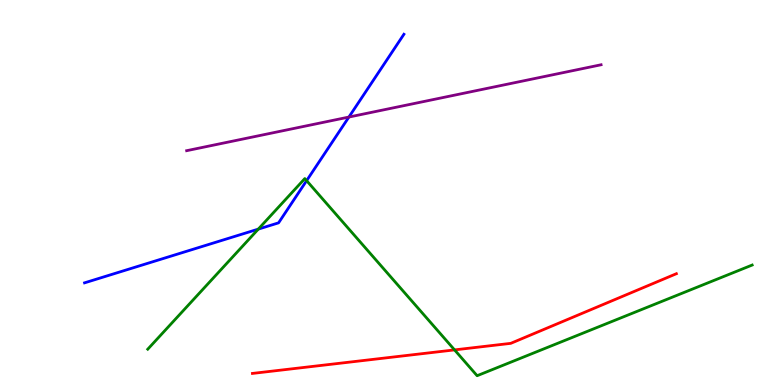[{'lines': ['blue', 'red'], 'intersections': []}, {'lines': ['green', 'red'], 'intersections': [{'x': 5.87, 'y': 0.912}]}, {'lines': ['purple', 'red'], 'intersections': []}, {'lines': ['blue', 'green'], 'intersections': [{'x': 3.33, 'y': 4.05}, {'x': 3.96, 'y': 5.31}]}, {'lines': ['blue', 'purple'], 'intersections': [{'x': 4.5, 'y': 6.96}]}, {'lines': ['green', 'purple'], 'intersections': []}]